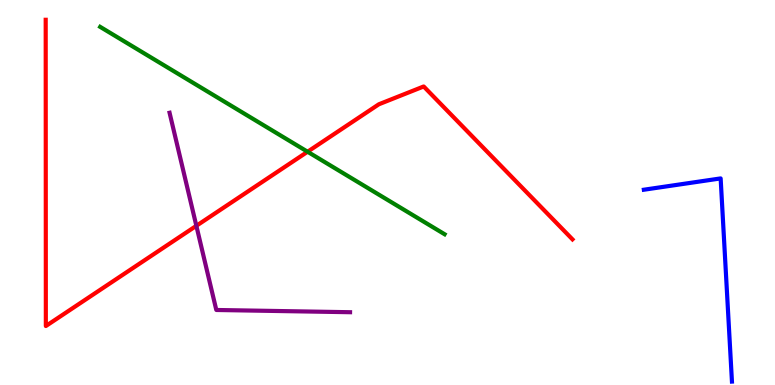[{'lines': ['blue', 'red'], 'intersections': []}, {'lines': ['green', 'red'], 'intersections': [{'x': 3.97, 'y': 6.06}]}, {'lines': ['purple', 'red'], 'intersections': [{'x': 2.53, 'y': 4.14}]}, {'lines': ['blue', 'green'], 'intersections': []}, {'lines': ['blue', 'purple'], 'intersections': []}, {'lines': ['green', 'purple'], 'intersections': []}]